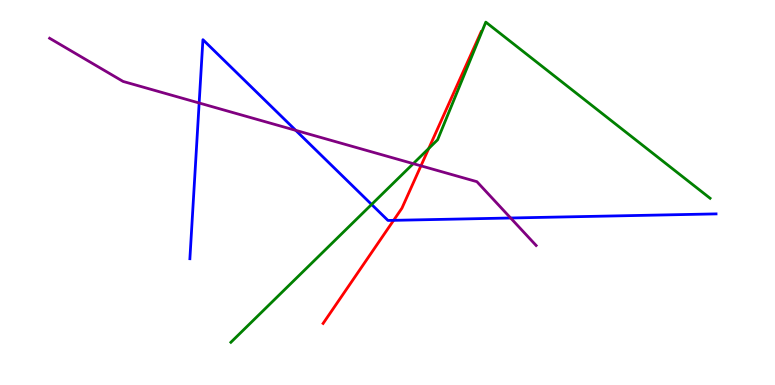[{'lines': ['blue', 'red'], 'intersections': [{'x': 5.08, 'y': 4.28}]}, {'lines': ['green', 'red'], 'intersections': [{'x': 5.53, 'y': 6.14}]}, {'lines': ['purple', 'red'], 'intersections': [{'x': 5.43, 'y': 5.69}]}, {'lines': ['blue', 'green'], 'intersections': [{'x': 4.79, 'y': 4.69}]}, {'lines': ['blue', 'purple'], 'intersections': [{'x': 2.57, 'y': 7.32}, {'x': 3.82, 'y': 6.61}, {'x': 6.59, 'y': 4.34}]}, {'lines': ['green', 'purple'], 'intersections': [{'x': 5.33, 'y': 5.75}]}]